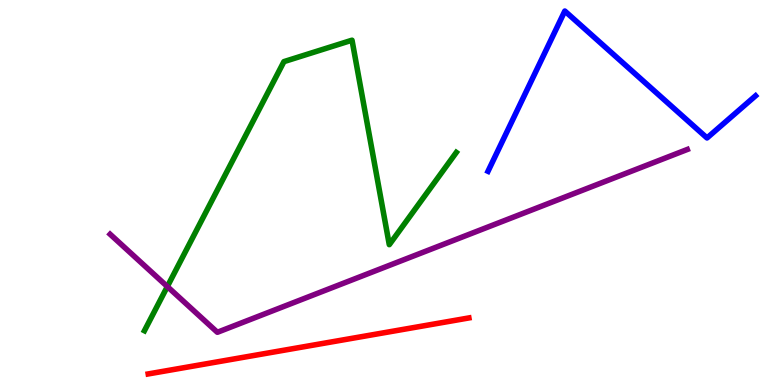[{'lines': ['blue', 'red'], 'intersections': []}, {'lines': ['green', 'red'], 'intersections': []}, {'lines': ['purple', 'red'], 'intersections': []}, {'lines': ['blue', 'green'], 'intersections': []}, {'lines': ['blue', 'purple'], 'intersections': []}, {'lines': ['green', 'purple'], 'intersections': [{'x': 2.16, 'y': 2.56}]}]